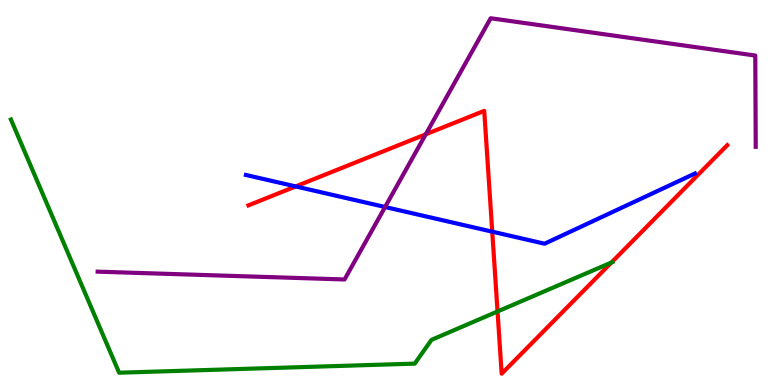[{'lines': ['blue', 'red'], 'intersections': [{'x': 3.82, 'y': 5.16}, {'x': 6.35, 'y': 3.98}]}, {'lines': ['green', 'red'], 'intersections': [{'x': 6.42, 'y': 1.91}, {'x': 7.89, 'y': 3.18}]}, {'lines': ['purple', 'red'], 'intersections': [{'x': 5.49, 'y': 6.51}]}, {'lines': ['blue', 'green'], 'intersections': []}, {'lines': ['blue', 'purple'], 'intersections': [{'x': 4.97, 'y': 4.62}]}, {'lines': ['green', 'purple'], 'intersections': []}]